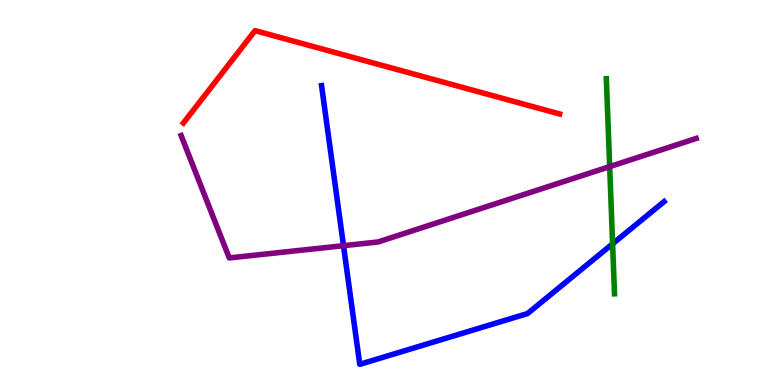[{'lines': ['blue', 'red'], 'intersections': []}, {'lines': ['green', 'red'], 'intersections': []}, {'lines': ['purple', 'red'], 'intersections': []}, {'lines': ['blue', 'green'], 'intersections': [{'x': 7.9, 'y': 3.67}]}, {'lines': ['blue', 'purple'], 'intersections': [{'x': 4.43, 'y': 3.62}]}, {'lines': ['green', 'purple'], 'intersections': [{'x': 7.87, 'y': 5.67}]}]